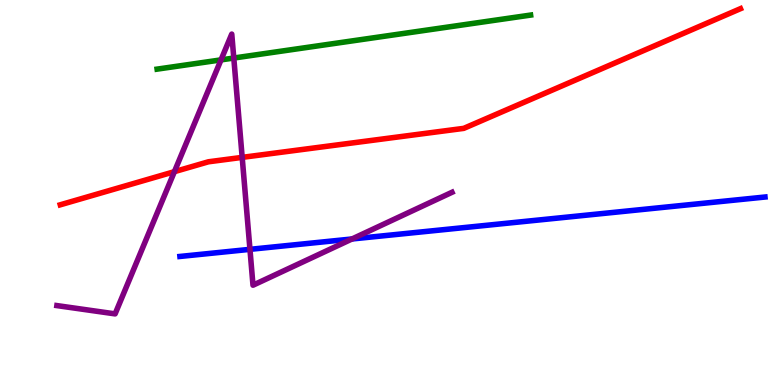[{'lines': ['blue', 'red'], 'intersections': []}, {'lines': ['green', 'red'], 'intersections': []}, {'lines': ['purple', 'red'], 'intersections': [{'x': 2.25, 'y': 5.54}, {'x': 3.12, 'y': 5.91}]}, {'lines': ['blue', 'green'], 'intersections': []}, {'lines': ['blue', 'purple'], 'intersections': [{'x': 3.23, 'y': 3.52}, {'x': 4.54, 'y': 3.79}]}, {'lines': ['green', 'purple'], 'intersections': [{'x': 2.85, 'y': 8.44}, {'x': 3.02, 'y': 8.49}]}]